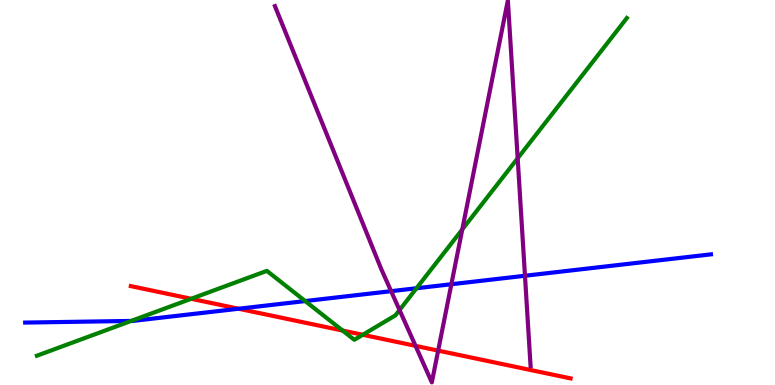[{'lines': ['blue', 'red'], 'intersections': [{'x': 3.08, 'y': 1.98}]}, {'lines': ['green', 'red'], 'intersections': [{'x': 2.47, 'y': 2.24}, {'x': 4.42, 'y': 1.41}, {'x': 4.68, 'y': 1.3}]}, {'lines': ['purple', 'red'], 'intersections': [{'x': 5.36, 'y': 1.02}, {'x': 5.65, 'y': 0.893}]}, {'lines': ['blue', 'green'], 'intersections': [{'x': 1.69, 'y': 1.66}, {'x': 3.94, 'y': 2.18}, {'x': 5.37, 'y': 2.51}]}, {'lines': ['blue', 'purple'], 'intersections': [{'x': 5.05, 'y': 2.44}, {'x': 5.82, 'y': 2.62}, {'x': 6.77, 'y': 2.84}]}, {'lines': ['green', 'purple'], 'intersections': [{'x': 5.16, 'y': 1.95}, {'x': 5.96, 'y': 4.04}, {'x': 6.68, 'y': 5.89}]}]